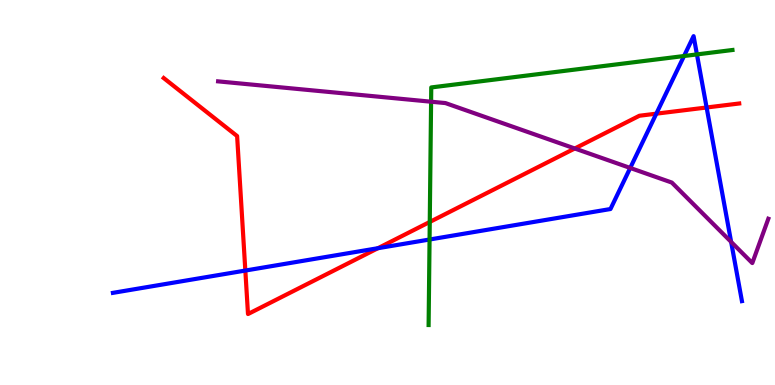[{'lines': ['blue', 'red'], 'intersections': [{'x': 3.17, 'y': 2.97}, {'x': 4.88, 'y': 3.55}, {'x': 8.47, 'y': 7.05}, {'x': 9.12, 'y': 7.21}]}, {'lines': ['green', 'red'], 'intersections': [{'x': 5.55, 'y': 4.23}]}, {'lines': ['purple', 'red'], 'intersections': [{'x': 7.42, 'y': 6.14}]}, {'lines': ['blue', 'green'], 'intersections': [{'x': 5.54, 'y': 3.78}, {'x': 8.83, 'y': 8.55}, {'x': 8.99, 'y': 8.59}]}, {'lines': ['blue', 'purple'], 'intersections': [{'x': 8.13, 'y': 5.64}, {'x': 9.43, 'y': 3.72}]}, {'lines': ['green', 'purple'], 'intersections': [{'x': 5.56, 'y': 7.36}]}]